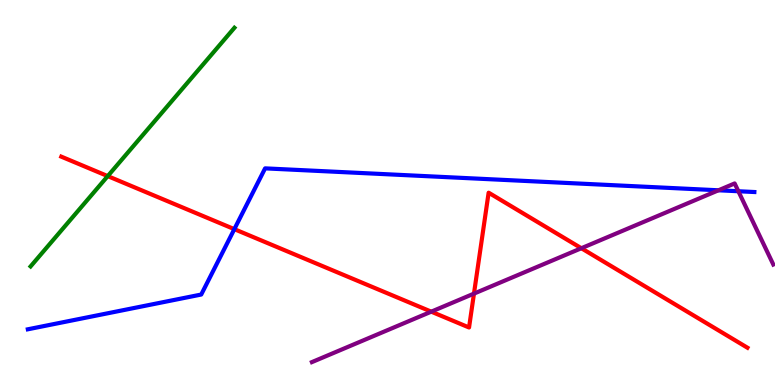[{'lines': ['blue', 'red'], 'intersections': [{'x': 3.02, 'y': 4.05}]}, {'lines': ['green', 'red'], 'intersections': [{'x': 1.39, 'y': 5.43}]}, {'lines': ['purple', 'red'], 'intersections': [{'x': 5.56, 'y': 1.9}, {'x': 6.12, 'y': 2.37}, {'x': 7.5, 'y': 3.55}]}, {'lines': ['blue', 'green'], 'intersections': []}, {'lines': ['blue', 'purple'], 'intersections': [{'x': 9.27, 'y': 5.06}, {'x': 9.53, 'y': 5.03}]}, {'lines': ['green', 'purple'], 'intersections': []}]